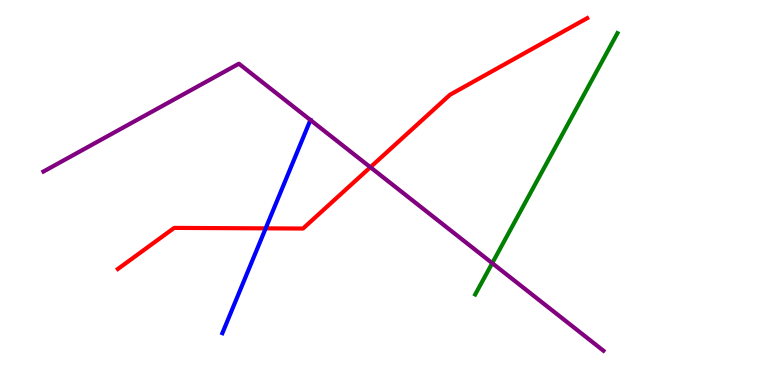[{'lines': ['blue', 'red'], 'intersections': [{'x': 3.43, 'y': 4.07}]}, {'lines': ['green', 'red'], 'intersections': []}, {'lines': ['purple', 'red'], 'intersections': [{'x': 4.78, 'y': 5.66}]}, {'lines': ['blue', 'green'], 'intersections': []}, {'lines': ['blue', 'purple'], 'intersections': [{'x': 4.01, 'y': 6.88}]}, {'lines': ['green', 'purple'], 'intersections': [{'x': 6.35, 'y': 3.16}]}]